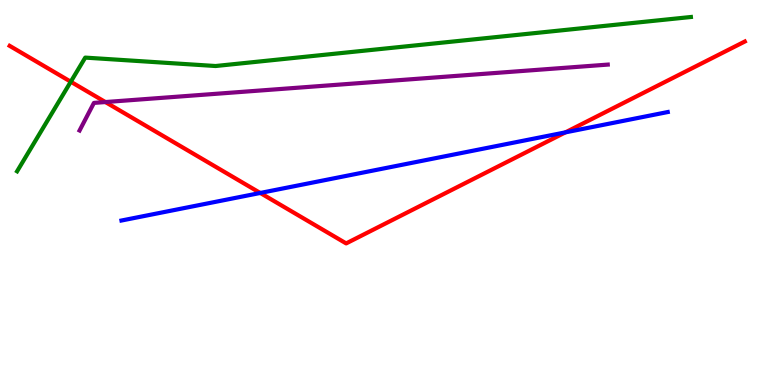[{'lines': ['blue', 'red'], 'intersections': [{'x': 3.36, 'y': 4.99}, {'x': 7.3, 'y': 6.56}]}, {'lines': ['green', 'red'], 'intersections': [{'x': 0.913, 'y': 7.88}]}, {'lines': ['purple', 'red'], 'intersections': [{'x': 1.36, 'y': 7.35}]}, {'lines': ['blue', 'green'], 'intersections': []}, {'lines': ['blue', 'purple'], 'intersections': []}, {'lines': ['green', 'purple'], 'intersections': []}]